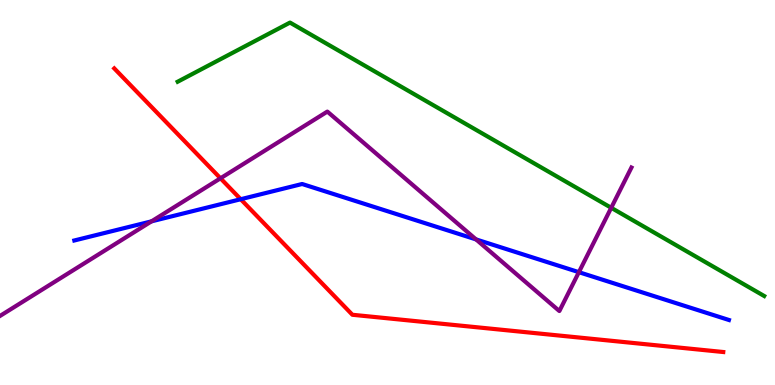[{'lines': ['blue', 'red'], 'intersections': [{'x': 3.11, 'y': 4.83}]}, {'lines': ['green', 'red'], 'intersections': []}, {'lines': ['purple', 'red'], 'intersections': [{'x': 2.84, 'y': 5.37}]}, {'lines': ['blue', 'green'], 'intersections': []}, {'lines': ['blue', 'purple'], 'intersections': [{'x': 1.96, 'y': 4.25}, {'x': 6.14, 'y': 3.78}, {'x': 7.47, 'y': 2.93}]}, {'lines': ['green', 'purple'], 'intersections': [{'x': 7.89, 'y': 4.6}]}]